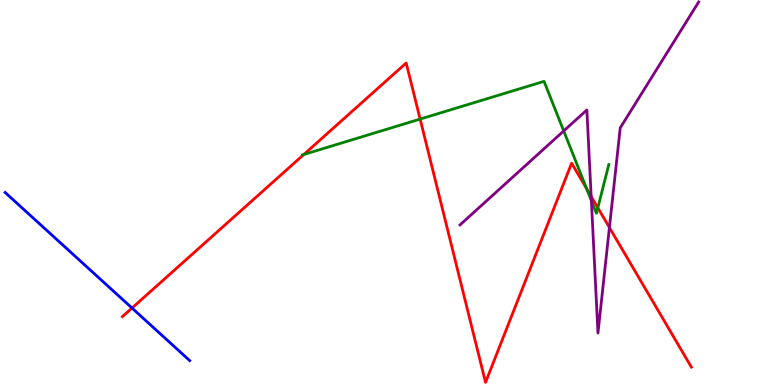[{'lines': ['blue', 'red'], 'intersections': [{'x': 1.7, 'y': 2.0}]}, {'lines': ['green', 'red'], 'intersections': [{'x': 3.92, 'y': 5.99}, {'x': 5.42, 'y': 6.91}, {'x': 7.57, 'y': 5.1}, {'x': 7.71, 'y': 4.6}]}, {'lines': ['purple', 'red'], 'intersections': [{'x': 7.63, 'y': 4.9}, {'x': 7.86, 'y': 4.09}]}, {'lines': ['blue', 'green'], 'intersections': []}, {'lines': ['blue', 'purple'], 'intersections': []}, {'lines': ['green', 'purple'], 'intersections': [{'x': 7.27, 'y': 6.6}, {'x': 7.63, 'y': 4.79}]}]